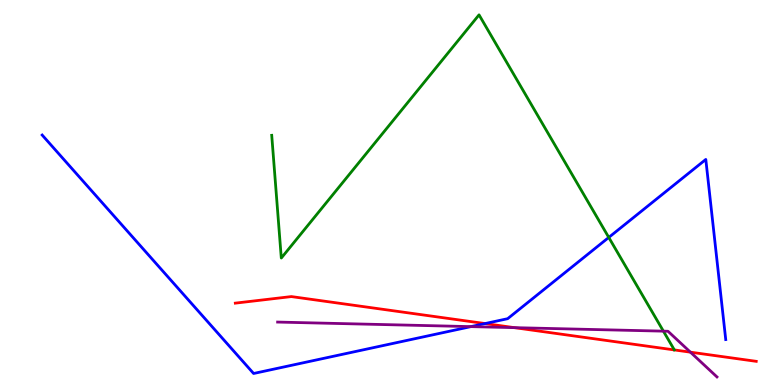[{'lines': ['blue', 'red'], 'intersections': [{'x': 6.26, 'y': 1.6}]}, {'lines': ['green', 'red'], 'intersections': []}, {'lines': ['purple', 'red'], 'intersections': [{'x': 6.64, 'y': 1.49}, {'x': 8.91, 'y': 0.853}]}, {'lines': ['blue', 'green'], 'intersections': [{'x': 7.86, 'y': 3.83}]}, {'lines': ['blue', 'purple'], 'intersections': [{'x': 6.08, 'y': 1.52}]}, {'lines': ['green', 'purple'], 'intersections': [{'x': 8.56, 'y': 1.4}]}]